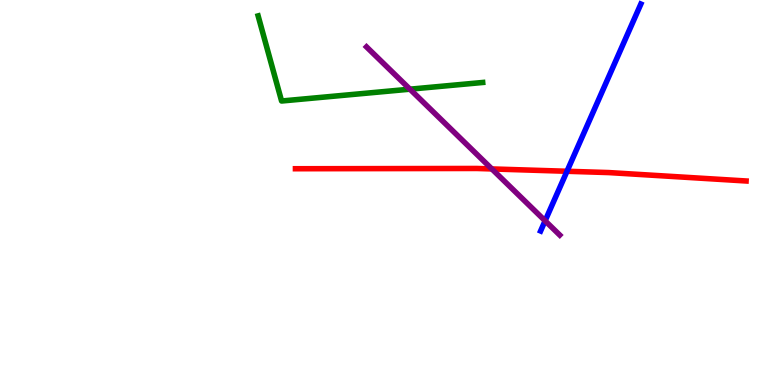[{'lines': ['blue', 'red'], 'intersections': [{'x': 7.32, 'y': 5.55}]}, {'lines': ['green', 'red'], 'intersections': []}, {'lines': ['purple', 'red'], 'intersections': [{'x': 6.35, 'y': 5.61}]}, {'lines': ['blue', 'green'], 'intersections': []}, {'lines': ['blue', 'purple'], 'intersections': [{'x': 7.03, 'y': 4.26}]}, {'lines': ['green', 'purple'], 'intersections': [{'x': 5.29, 'y': 7.68}]}]